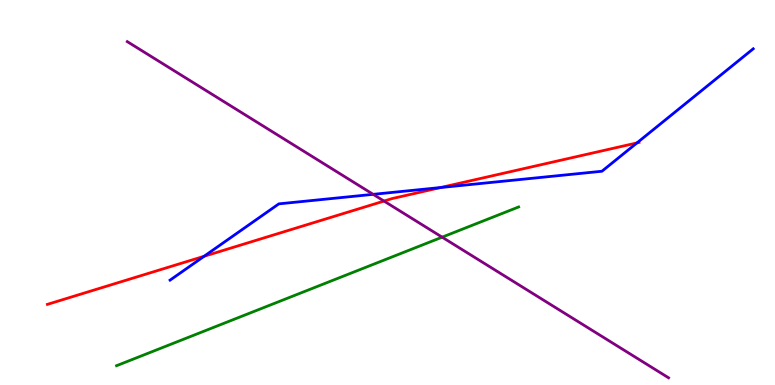[{'lines': ['blue', 'red'], 'intersections': [{'x': 2.63, 'y': 3.34}, {'x': 5.69, 'y': 5.13}, {'x': 8.22, 'y': 6.29}]}, {'lines': ['green', 'red'], 'intersections': []}, {'lines': ['purple', 'red'], 'intersections': [{'x': 4.95, 'y': 4.78}]}, {'lines': ['blue', 'green'], 'intersections': []}, {'lines': ['blue', 'purple'], 'intersections': [{'x': 4.82, 'y': 4.95}]}, {'lines': ['green', 'purple'], 'intersections': [{'x': 5.7, 'y': 3.84}]}]